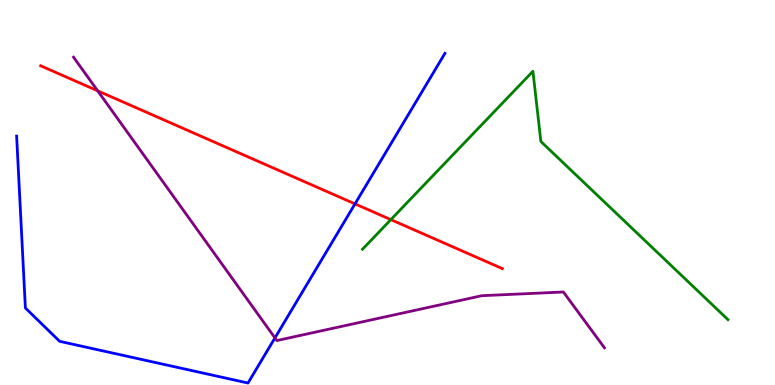[{'lines': ['blue', 'red'], 'intersections': [{'x': 4.58, 'y': 4.7}]}, {'lines': ['green', 'red'], 'intersections': [{'x': 5.04, 'y': 4.3}]}, {'lines': ['purple', 'red'], 'intersections': [{'x': 1.26, 'y': 7.64}]}, {'lines': ['blue', 'green'], 'intersections': []}, {'lines': ['blue', 'purple'], 'intersections': [{'x': 3.55, 'y': 1.22}]}, {'lines': ['green', 'purple'], 'intersections': []}]